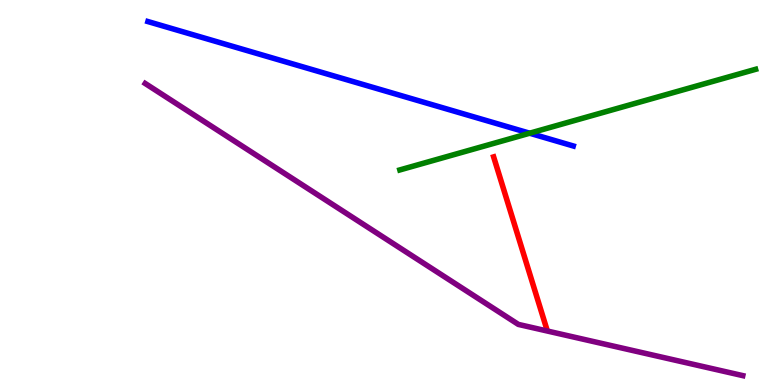[{'lines': ['blue', 'red'], 'intersections': []}, {'lines': ['green', 'red'], 'intersections': []}, {'lines': ['purple', 'red'], 'intersections': []}, {'lines': ['blue', 'green'], 'intersections': [{'x': 6.83, 'y': 6.54}]}, {'lines': ['blue', 'purple'], 'intersections': []}, {'lines': ['green', 'purple'], 'intersections': []}]